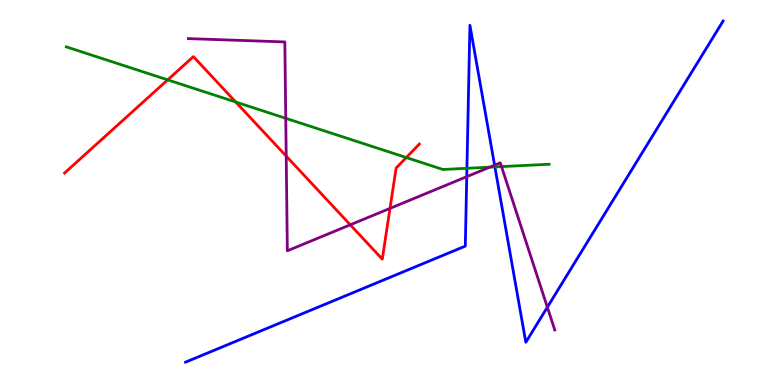[{'lines': ['blue', 'red'], 'intersections': []}, {'lines': ['green', 'red'], 'intersections': [{'x': 2.16, 'y': 7.93}, {'x': 3.04, 'y': 7.35}, {'x': 5.24, 'y': 5.91}]}, {'lines': ['purple', 'red'], 'intersections': [{'x': 3.69, 'y': 5.94}, {'x': 4.52, 'y': 4.16}, {'x': 5.03, 'y': 4.59}]}, {'lines': ['blue', 'green'], 'intersections': [{'x': 6.02, 'y': 5.63}, {'x': 6.39, 'y': 5.66}]}, {'lines': ['blue', 'purple'], 'intersections': [{'x': 6.02, 'y': 5.41}, {'x': 6.38, 'y': 5.71}, {'x': 7.06, 'y': 2.02}]}, {'lines': ['green', 'purple'], 'intersections': [{'x': 3.69, 'y': 6.93}, {'x': 6.32, 'y': 5.66}, {'x': 6.47, 'y': 5.67}]}]